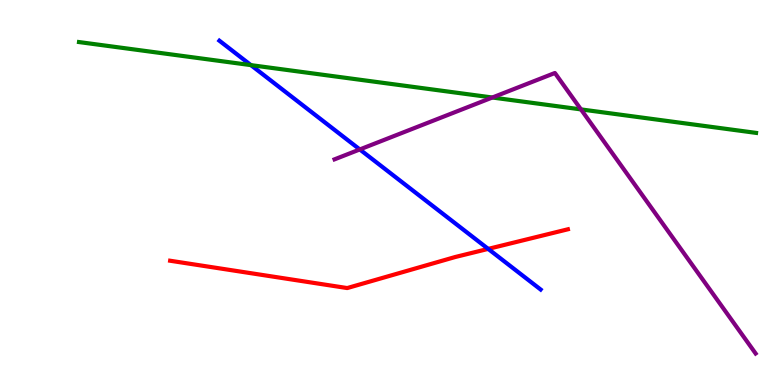[{'lines': ['blue', 'red'], 'intersections': [{'x': 6.3, 'y': 3.54}]}, {'lines': ['green', 'red'], 'intersections': []}, {'lines': ['purple', 'red'], 'intersections': []}, {'lines': ['blue', 'green'], 'intersections': [{'x': 3.24, 'y': 8.31}]}, {'lines': ['blue', 'purple'], 'intersections': [{'x': 4.64, 'y': 6.12}]}, {'lines': ['green', 'purple'], 'intersections': [{'x': 6.35, 'y': 7.47}, {'x': 7.5, 'y': 7.16}]}]